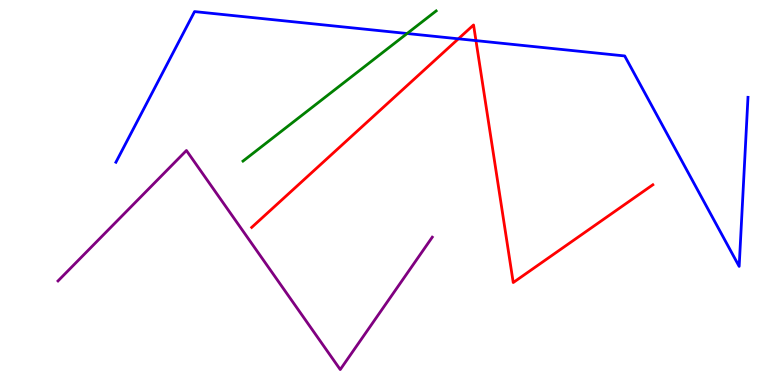[{'lines': ['blue', 'red'], 'intersections': [{'x': 5.91, 'y': 8.99}, {'x': 6.14, 'y': 8.95}]}, {'lines': ['green', 'red'], 'intersections': []}, {'lines': ['purple', 'red'], 'intersections': []}, {'lines': ['blue', 'green'], 'intersections': [{'x': 5.25, 'y': 9.13}]}, {'lines': ['blue', 'purple'], 'intersections': []}, {'lines': ['green', 'purple'], 'intersections': []}]